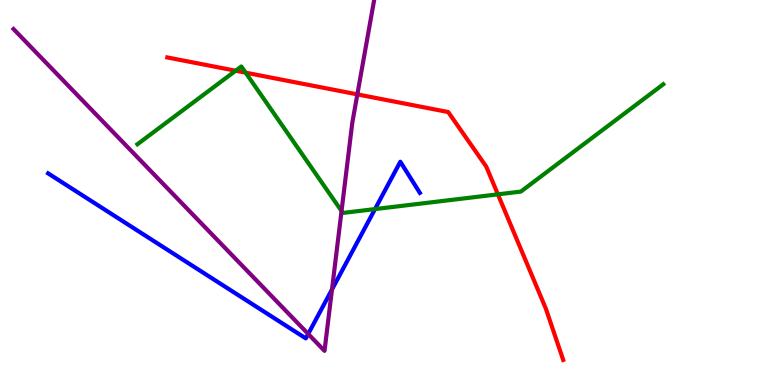[{'lines': ['blue', 'red'], 'intersections': []}, {'lines': ['green', 'red'], 'intersections': [{'x': 3.04, 'y': 8.16}, {'x': 3.17, 'y': 8.11}, {'x': 6.42, 'y': 4.95}]}, {'lines': ['purple', 'red'], 'intersections': [{'x': 4.61, 'y': 7.55}]}, {'lines': ['blue', 'green'], 'intersections': [{'x': 4.84, 'y': 4.57}]}, {'lines': ['blue', 'purple'], 'intersections': [{'x': 3.98, 'y': 1.33}, {'x': 4.28, 'y': 2.48}]}, {'lines': ['green', 'purple'], 'intersections': [{'x': 4.41, 'y': 4.52}]}]